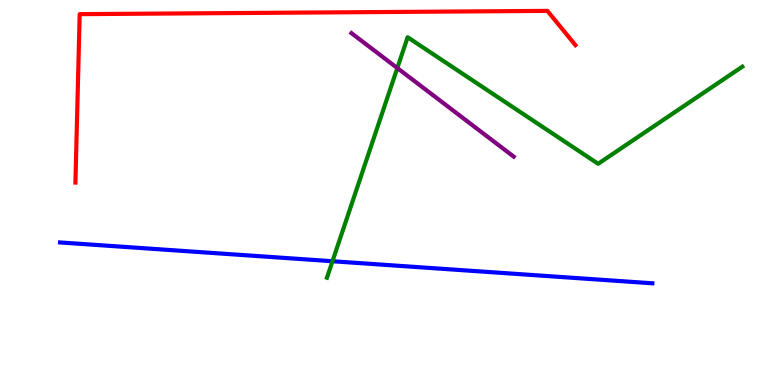[{'lines': ['blue', 'red'], 'intersections': []}, {'lines': ['green', 'red'], 'intersections': []}, {'lines': ['purple', 'red'], 'intersections': []}, {'lines': ['blue', 'green'], 'intersections': [{'x': 4.29, 'y': 3.21}]}, {'lines': ['blue', 'purple'], 'intersections': []}, {'lines': ['green', 'purple'], 'intersections': [{'x': 5.13, 'y': 8.23}]}]